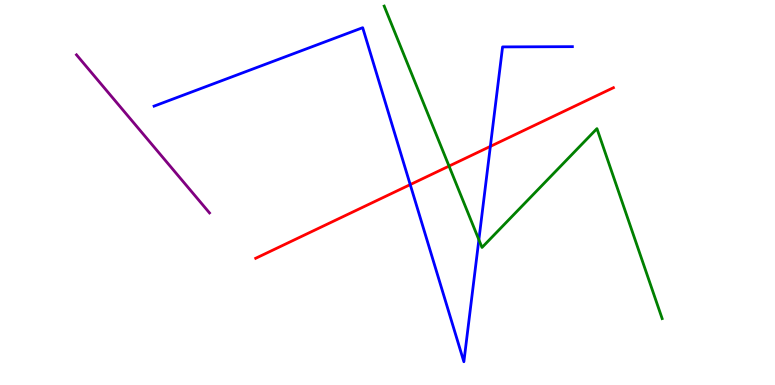[{'lines': ['blue', 'red'], 'intersections': [{'x': 5.29, 'y': 5.21}, {'x': 6.33, 'y': 6.2}]}, {'lines': ['green', 'red'], 'intersections': [{'x': 5.79, 'y': 5.69}]}, {'lines': ['purple', 'red'], 'intersections': []}, {'lines': ['blue', 'green'], 'intersections': [{'x': 6.18, 'y': 3.77}]}, {'lines': ['blue', 'purple'], 'intersections': []}, {'lines': ['green', 'purple'], 'intersections': []}]